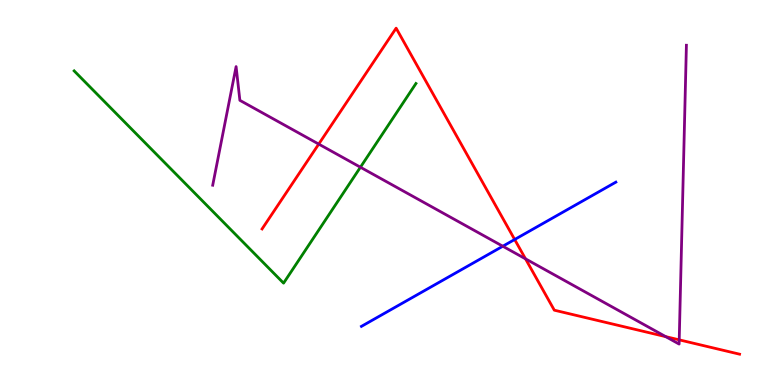[{'lines': ['blue', 'red'], 'intersections': [{'x': 6.64, 'y': 3.78}]}, {'lines': ['green', 'red'], 'intersections': []}, {'lines': ['purple', 'red'], 'intersections': [{'x': 4.11, 'y': 6.26}, {'x': 6.78, 'y': 3.28}, {'x': 8.59, 'y': 1.26}, {'x': 8.76, 'y': 1.17}]}, {'lines': ['blue', 'green'], 'intersections': []}, {'lines': ['blue', 'purple'], 'intersections': [{'x': 6.49, 'y': 3.6}]}, {'lines': ['green', 'purple'], 'intersections': [{'x': 4.65, 'y': 5.66}]}]